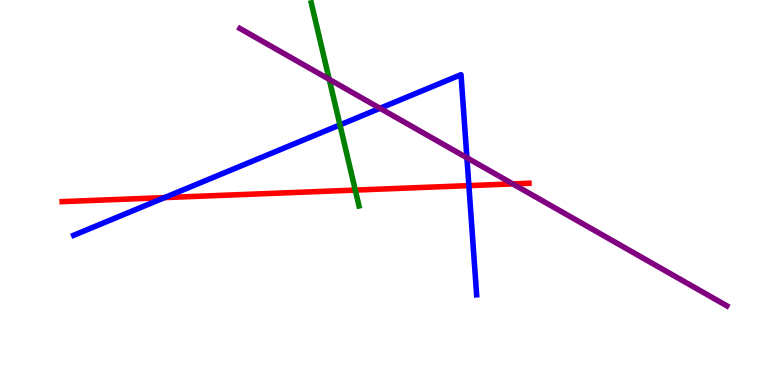[{'lines': ['blue', 'red'], 'intersections': [{'x': 2.12, 'y': 4.87}, {'x': 6.05, 'y': 5.18}]}, {'lines': ['green', 'red'], 'intersections': [{'x': 4.58, 'y': 5.06}]}, {'lines': ['purple', 'red'], 'intersections': [{'x': 6.62, 'y': 5.22}]}, {'lines': ['blue', 'green'], 'intersections': [{'x': 4.39, 'y': 6.76}]}, {'lines': ['blue', 'purple'], 'intersections': [{'x': 4.9, 'y': 7.19}, {'x': 6.02, 'y': 5.9}]}, {'lines': ['green', 'purple'], 'intersections': [{'x': 4.25, 'y': 7.94}]}]